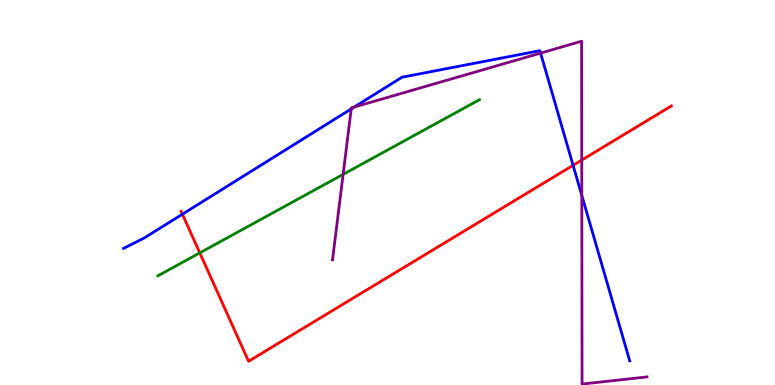[{'lines': ['blue', 'red'], 'intersections': [{'x': 2.35, 'y': 4.44}, {'x': 7.39, 'y': 5.71}]}, {'lines': ['green', 'red'], 'intersections': [{'x': 2.58, 'y': 3.43}]}, {'lines': ['purple', 'red'], 'intersections': [{'x': 7.51, 'y': 5.84}]}, {'lines': ['blue', 'green'], 'intersections': []}, {'lines': ['blue', 'purple'], 'intersections': [{'x': 4.53, 'y': 7.17}, {'x': 4.57, 'y': 7.22}, {'x': 6.98, 'y': 8.62}, {'x': 7.51, 'y': 4.92}]}, {'lines': ['green', 'purple'], 'intersections': [{'x': 4.43, 'y': 5.47}]}]